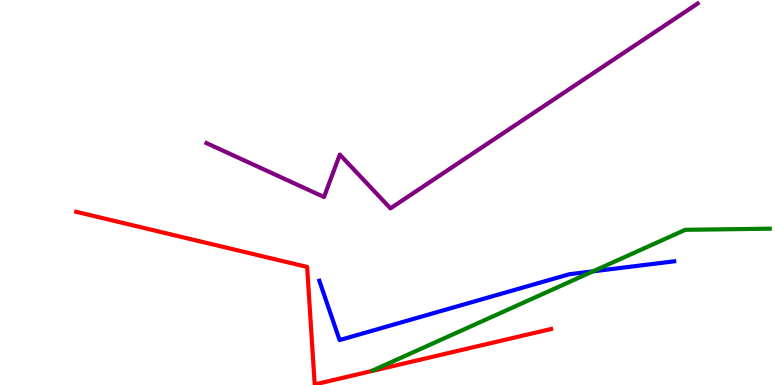[{'lines': ['blue', 'red'], 'intersections': []}, {'lines': ['green', 'red'], 'intersections': []}, {'lines': ['purple', 'red'], 'intersections': []}, {'lines': ['blue', 'green'], 'intersections': [{'x': 7.65, 'y': 2.95}]}, {'lines': ['blue', 'purple'], 'intersections': []}, {'lines': ['green', 'purple'], 'intersections': []}]